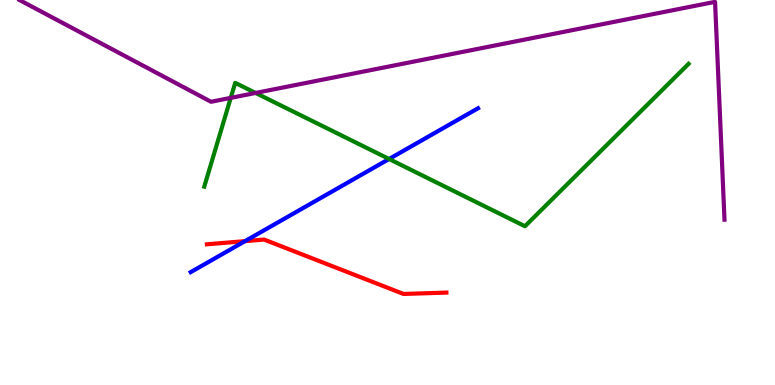[{'lines': ['blue', 'red'], 'intersections': [{'x': 3.16, 'y': 3.74}]}, {'lines': ['green', 'red'], 'intersections': []}, {'lines': ['purple', 'red'], 'intersections': []}, {'lines': ['blue', 'green'], 'intersections': [{'x': 5.02, 'y': 5.87}]}, {'lines': ['blue', 'purple'], 'intersections': []}, {'lines': ['green', 'purple'], 'intersections': [{'x': 2.98, 'y': 7.46}, {'x': 3.3, 'y': 7.59}]}]